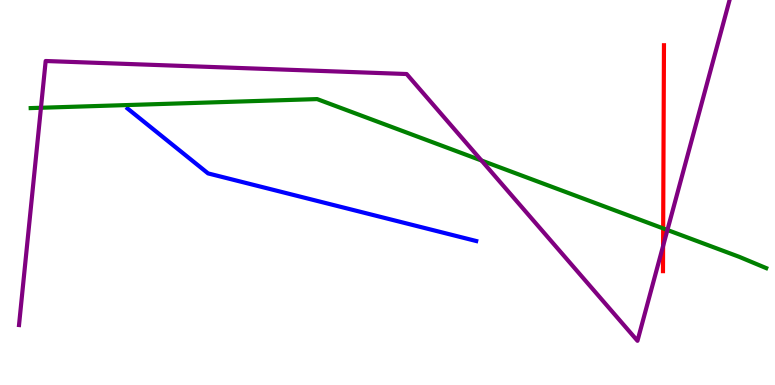[{'lines': ['blue', 'red'], 'intersections': []}, {'lines': ['green', 'red'], 'intersections': [{'x': 8.56, 'y': 4.07}]}, {'lines': ['purple', 'red'], 'intersections': [{'x': 8.56, 'y': 3.61}]}, {'lines': ['blue', 'green'], 'intersections': []}, {'lines': ['blue', 'purple'], 'intersections': []}, {'lines': ['green', 'purple'], 'intersections': [{'x': 0.528, 'y': 7.2}, {'x': 6.21, 'y': 5.83}, {'x': 8.61, 'y': 4.03}]}]